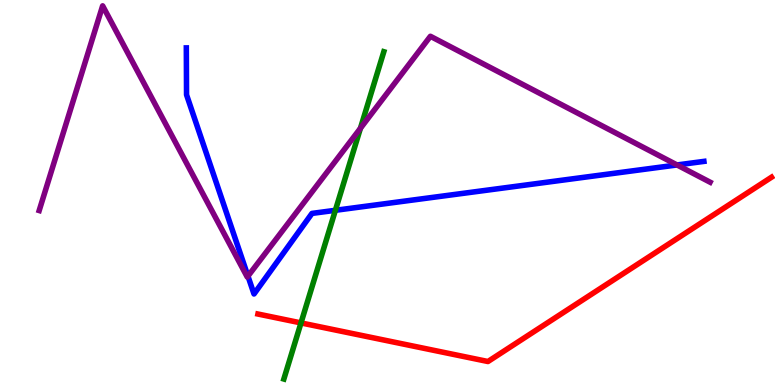[{'lines': ['blue', 'red'], 'intersections': []}, {'lines': ['green', 'red'], 'intersections': [{'x': 3.88, 'y': 1.61}]}, {'lines': ['purple', 'red'], 'intersections': []}, {'lines': ['blue', 'green'], 'intersections': [{'x': 4.33, 'y': 4.54}]}, {'lines': ['blue', 'purple'], 'intersections': [{'x': 3.2, 'y': 2.83}, {'x': 8.74, 'y': 5.72}]}, {'lines': ['green', 'purple'], 'intersections': [{'x': 4.65, 'y': 6.67}]}]